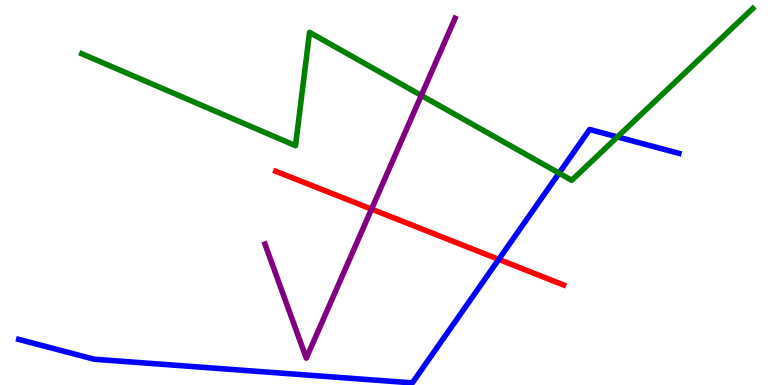[{'lines': ['blue', 'red'], 'intersections': [{'x': 6.44, 'y': 3.26}]}, {'lines': ['green', 'red'], 'intersections': []}, {'lines': ['purple', 'red'], 'intersections': [{'x': 4.79, 'y': 4.57}]}, {'lines': ['blue', 'green'], 'intersections': [{'x': 7.21, 'y': 5.5}, {'x': 7.97, 'y': 6.44}]}, {'lines': ['blue', 'purple'], 'intersections': []}, {'lines': ['green', 'purple'], 'intersections': [{'x': 5.44, 'y': 7.52}]}]